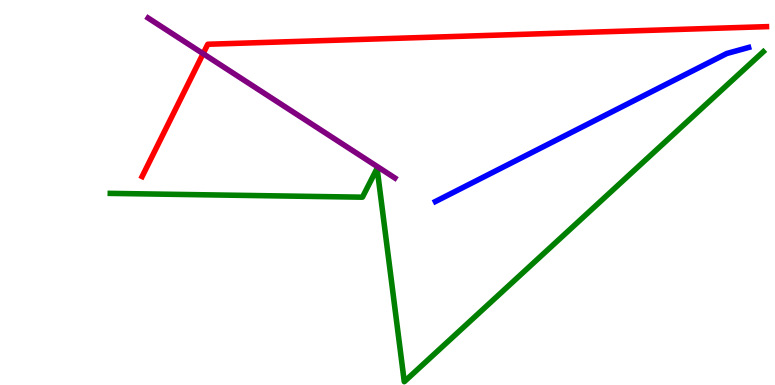[{'lines': ['blue', 'red'], 'intersections': []}, {'lines': ['green', 'red'], 'intersections': []}, {'lines': ['purple', 'red'], 'intersections': [{'x': 2.62, 'y': 8.61}]}, {'lines': ['blue', 'green'], 'intersections': []}, {'lines': ['blue', 'purple'], 'intersections': []}, {'lines': ['green', 'purple'], 'intersections': []}]